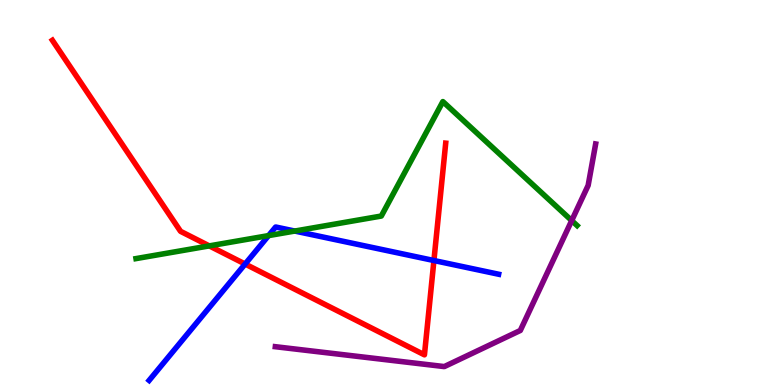[{'lines': ['blue', 'red'], 'intersections': [{'x': 3.16, 'y': 3.14}, {'x': 5.6, 'y': 3.23}]}, {'lines': ['green', 'red'], 'intersections': [{'x': 2.7, 'y': 3.61}]}, {'lines': ['purple', 'red'], 'intersections': []}, {'lines': ['blue', 'green'], 'intersections': [{'x': 3.47, 'y': 3.88}, {'x': 3.8, 'y': 4.0}]}, {'lines': ['blue', 'purple'], 'intersections': []}, {'lines': ['green', 'purple'], 'intersections': [{'x': 7.38, 'y': 4.27}]}]